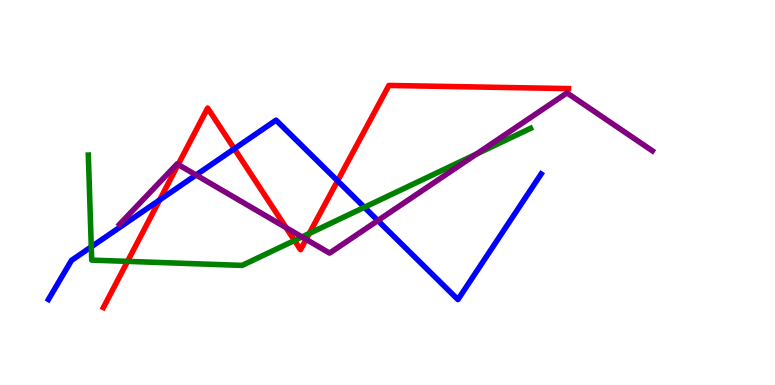[{'lines': ['blue', 'red'], 'intersections': [{'x': 2.06, 'y': 4.81}, {'x': 3.02, 'y': 6.14}, {'x': 4.36, 'y': 5.3}]}, {'lines': ['green', 'red'], 'intersections': [{'x': 1.65, 'y': 3.21}, {'x': 3.8, 'y': 3.75}, {'x': 3.99, 'y': 3.94}]}, {'lines': ['purple', 'red'], 'intersections': [{'x': 2.3, 'y': 5.73}, {'x': 3.69, 'y': 4.09}, {'x': 3.95, 'y': 3.78}]}, {'lines': ['blue', 'green'], 'intersections': [{'x': 1.18, 'y': 3.59}, {'x': 4.7, 'y': 4.62}]}, {'lines': ['blue', 'purple'], 'intersections': [{'x': 2.53, 'y': 5.45}, {'x': 4.88, 'y': 4.27}]}, {'lines': ['green', 'purple'], 'intersections': [{'x': 3.9, 'y': 3.85}, {'x': 6.15, 'y': 6.0}]}]